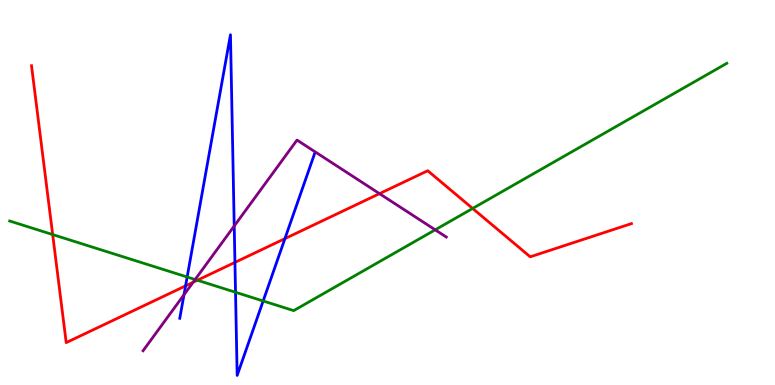[{'lines': ['blue', 'red'], 'intersections': [{'x': 2.39, 'y': 2.57}, {'x': 3.03, 'y': 3.18}, {'x': 3.68, 'y': 3.8}]}, {'lines': ['green', 'red'], 'intersections': [{'x': 0.68, 'y': 3.91}, {'x': 2.55, 'y': 2.72}, {'x': 6.1, 'y': 4.59}]}, {'lines': ['purple', 'red'], 'intersections': [{'x': 2.49, 'y': 2.67}, {'x': 4.9, 'y': 4.97}]}, {'lines': ['blue', 'green'], 'intersections': [{'x': 2.41, 'y': 2.81}, {'x': 3.04, 'y': 2.41}, {'x': 3.4, 'y': 2.18}]}, {'lines': ['blue', 'purple'], 'intersections': [{'x': 2.37, 'y': 2.34}, {'x': 3.02, 'y': 4.13}]}, {'lines': ['green', 'purple'], 'intersections': [{'x': 2.52, 'y': 2.74}, {'x': 5.62, 'y': 4.03}]}]